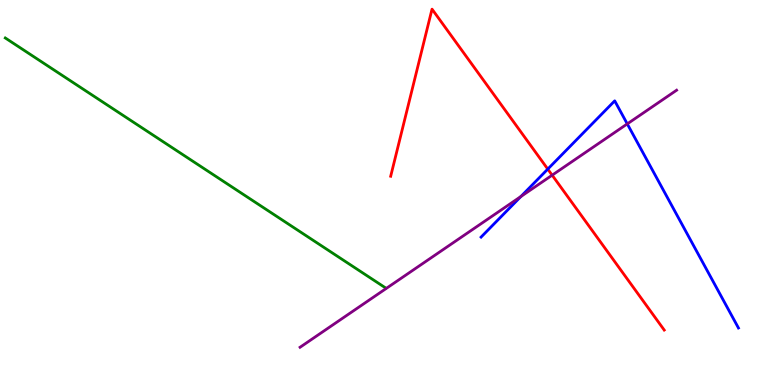[{'lines': ['blue', 'red'], 'intersections': [{'x': 7.07, 'y': 5.61}]}, {'lines': ['green', 'red'], 'intersections': []}, {'lines': ['purple', 'red'], 'intersections': [{'x': 7.12, 'y': 5.45}]}, {'lines': ['blue', 'green'], 'intersections': []}, {'lines': ['blue', 'purple'], 'intersections': [{'x': 6.72, 'y': 4.9}, {'x': 8.09, 'y': 6.78}]}, {'lines': ['green', 'purple'], 'intersections': []}]